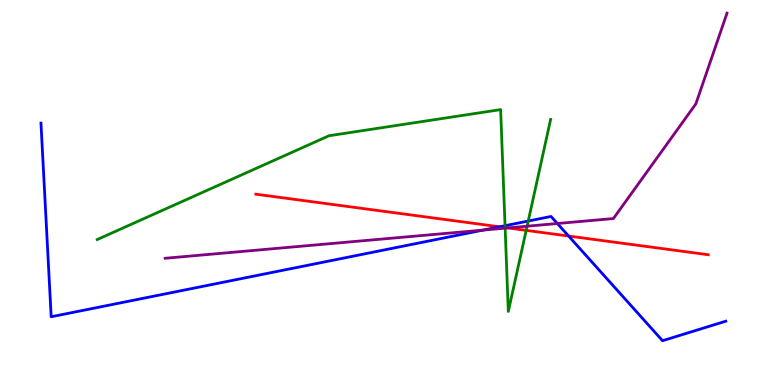[{'lines': ['blue', 'red'], 'intersections': [{'x': 6.45, 'y': 4.11}, {'x': 7.34, 'y': 3.87}]}, {'lines': ['green', 'red'], 'intersections': [{'x': 6.52, 'y': 4.09}, {'x': 6.79, 'y': 4.02}]}, {'lines': ['purple', 'red'], 'intersections': [{'x': 6.55, 'y': 4.08}]}, {'lines': ['blue', 'green'], 'intersections': [{'x': 6.52, 'y': 4.14}, {'x': 6.82, 'y': 4.26}]}, {'lines': ['blue', 'purple'], 'intersections': [{'x': 6.23, 'y': 4.02}, {'x': 7.19, 'y': 4.19}]}, {'lines': ['green', 'purple'], 'intersections': [{'x': 6.52, 'y': 4.07}, {'x': 6.8, 'y': 4.12}]}]